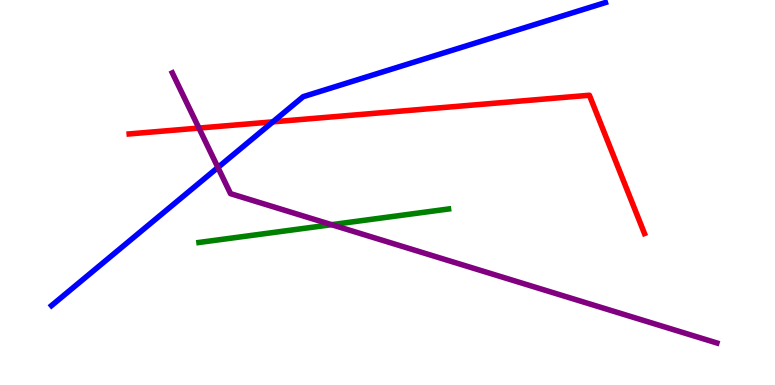[{'lines': ['blue', 'red'], 'intersections': [{'x': 3.52, 'y': 6.83}]}, {'lines': ['green', 'red'], 'intersections': []}, {'lines': ['purple', 'red'], 'intersections': [{'x': 2.57, 'y': 6.67}]}, {'lines': ['blue', 'green'], 'intersections': []}, {'lines': ['blue', 'purple'], 'intersections': [{'x': 2.81, 'y': 5.65}]}, {'lines': ['green', 'purple'], 'intersections': [{'x': 4.28, 'y': 4.16}]}]